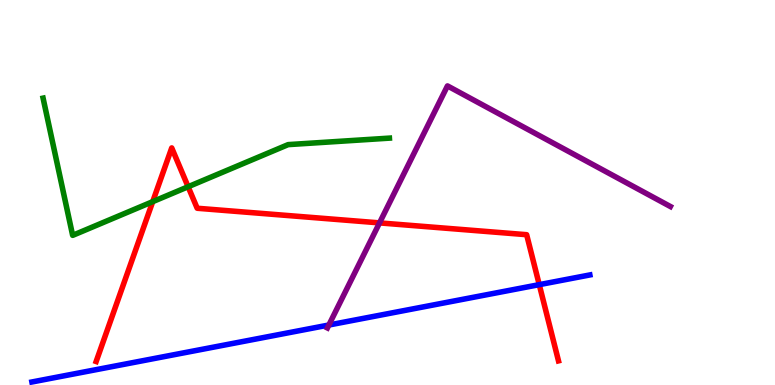[{'lines': ['blue', 'red'], 'intersections': [{'x': 6.96, 'y': 2.61}]}, {'lines': ['green', 'red'], 'intersections': [{'x': 1.97, 'y': 4.76}, {'x': 2.43, 'y': 5.15}]}, {'lines': ['purple', 'red'], 'intersections': [{'x': 4.9, 'y': 4.21}]}, {'lines': ['blue', 'green'], 'intersections': []}, {'lines': ['blue', 'purple'], 'intersections': [{'x': 4.24, 'y': 1.56}]}, {'lines': ['green', 'purple'], 'intersections': []}]